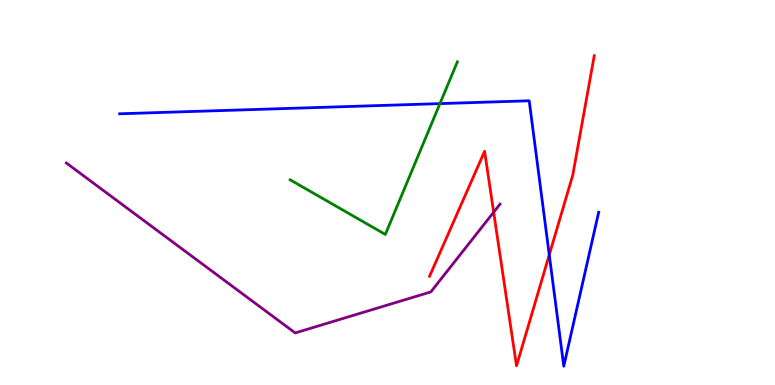[{'lines': ['blue', 'red'], 'intersections': [{'x': 7.09, 'y': 3.38}]}, {'lines': ['green', 'red'], 'intersections': []}, {'lines': ['purple', 'red'], 'intersections': [{'x': 6.37, 'y': 4.49}]}, {'lines': ['blue', 'green'], 'intersections': [{'x': 5.68, 'y': 7.31}]}, {'lines': ['blue', 'purple'], 'intersections': []}, {'lines': ['green', 'purple'], 'intersections': []}]